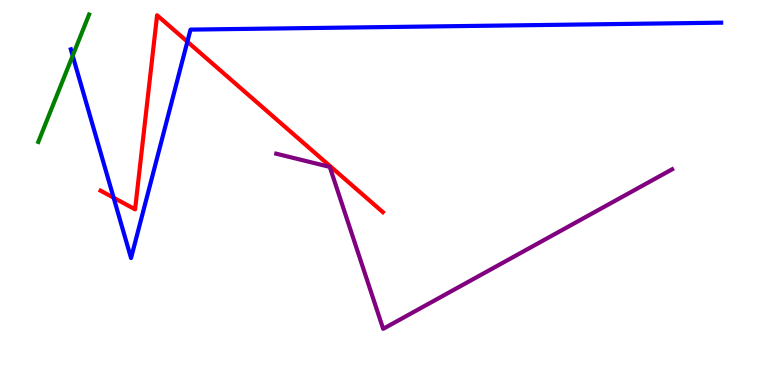[{'lines': ['blue', 'red'], 'intersections': [{'x': 1.47, 'y': 4.86}, {'x': 2.42, 'y': 8.92}]}, {'lines': ['green', 'red'], 'intersections': []}, {'lines': ['purple', 'red'], 'intersections': []}, {'lines': ['blue', 'green'], 'intersections': [{'x': 0.938, 'y': 8.55}]}, {'lines': ['blue', 'purple'], 'intersections': []}, {'lines': ['green', 'purple'], 'intersections': []}]